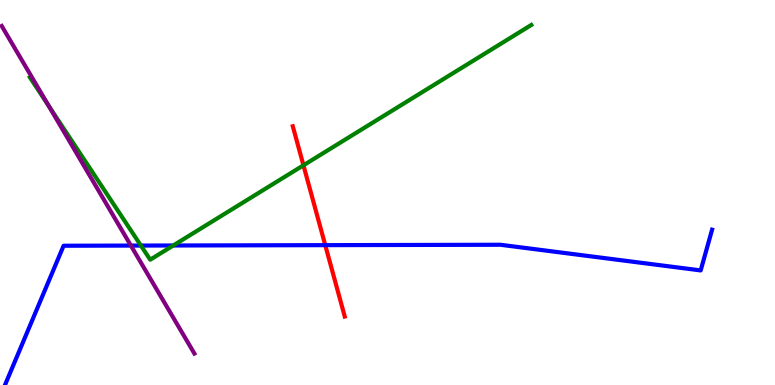[{'lines': ['blue', 'red'], 'intersections': [{'x': 4.2, 'y': 3.63}]}, {'lines': ['green', 'red'], 'intersections': [{'x': 3.92, 'y': 5.71}]}, {'lines': ['purple', 'red'], 'intersections': []}, {'lines': ['blue', 'green'], 'intersections': [{'x': 1.82, 'y': 3.62}, {'x': 2.24, 'y': 3.62}]}, {'lines': ['blue', 'purple'], 'intersections': [{'x': 1.69, 'y': 3.62}]}, {'lines': ['green', 'purple'], 'intersections': [{'x': 0.629, 'y': 7.25}]}]